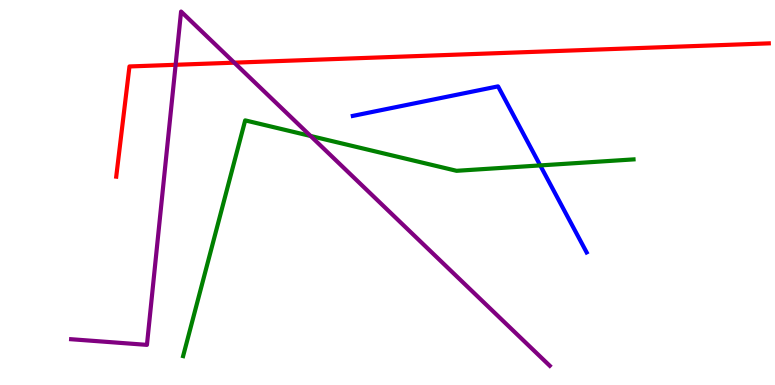[{'lines': ['blue', 'red'], 'intersections': []}, {'lines': ['green', 'red'], 'intersections': []}, {'lines': ['purple', 'red'], 'intersections': [{'x': 2.27, 'y': 8.32}, {'x': 3.02, 'y': 8.37}]}, {'lines': ['blue', 'green'], 'intersections': [{'x': 6.97, 'y': 5.7}]}, {'lines': ['blue', 'purple'], 'intersections': []}, {'lines': ['green', 'purple'], 'intersections': [{'x': 4.01, 'y': 6.47}]}]